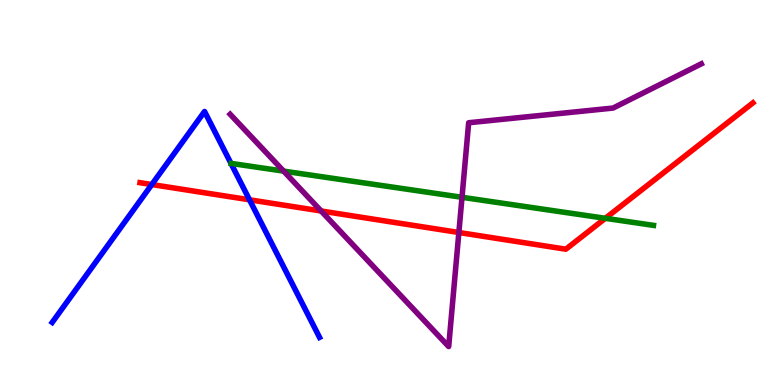[{'lines': ['blue', 'red'], 'intersections': [{'x': 1.96, 'y': 5.21}, {'x': 3.22, 'y': 4.81}]}, {'lines': ['green', 'red'], 'intersections': [{'x': 7.81, 'y': 4.33}]}, {'lines': ['purple', 'red'], 'intersections': [{'x': 4.14, 'y': 4.52}, {'x': 5.92, 'y': 3.96}]}, {'lines': ['blue', 'green'], 'intersections': []}, {'lines': ['blue', 'purple'], 'intersections': []}, {'lines': ['green', 'purple'], 'intersections': [{'x': 3.66, 'y': 5.56}, {'x': 5.96, 'y': 4.88}]}]